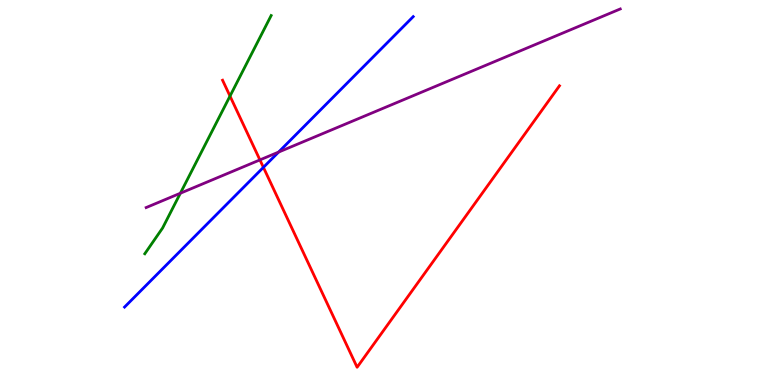[{'lines': ['blue', 'red'], 'intersections': [{'x': 3.4, 'y': 5.65}]}, {'lines': ['green', 'red'], 'intersections': [{'x': 2.97, 'y': 7.5}]}, {'lines': ['purple', 'red'], 'intersections': [{'x': 3.35, 'y': 5.85}]}, {'lines': ['blue', 'green'], 'intersections': []}, {'lines': ['blue', 'purple'], 'intersections': [{'x': 3.59, 'y': 6.05}]}, {'lines': ['green', 'purple'], 'intersections': [{'x': 2.33, 'y': 4.98}]}]